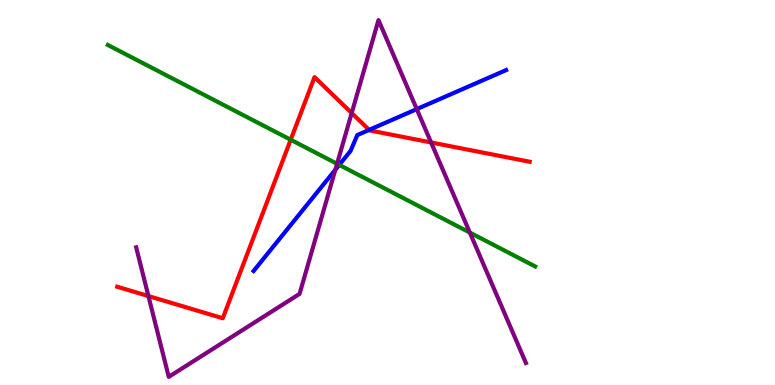[{'lines': ['blue', 'red'], 'intersections': [{'x': 4.76, 'y': 6.63}]}, {'lines': ['green', 'red'], 'intersections': [{'x': 3.75, 'y': 6.37}]}, {'lines': ['purple', 'red'], 'intersections': [{'x': 1.92, 'y': 2.31}, {'x': 4.54, 'y': 7.06}, {'x': 5.56, 'y': 6.3}]}, {'lines': ['blue', 'green'], 'intersections': [{'x': 4.38, 'y': 5.72}]}, {'lines': ['blue', 'purple'], 'intersections': [{'x': 4.33, 'y': 5.59}, {'x': 5.38, 'y': 7.17}]}, {'lines': ['green', 'purple'], 'intersections': [{'x': 4.35, 'y': 5.75}, {'x': 6.06, 'y': 3.96}]}]